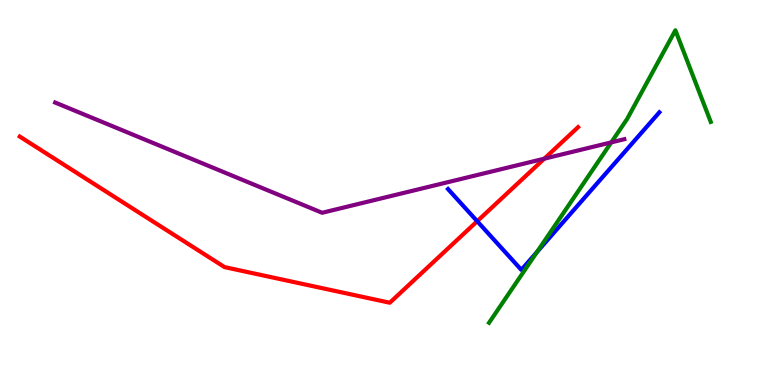[{'lines': ['blue', 'red'], 'intersections': [{'x': 6.16, 'y': 4.25}]}, {'lines': ['green', 'red'], 'intersections': []}, {'lines': ['purple', 'red'], 'intersections': [{'x': 7.02, 'y': 5.88}]}, {'lines': ['blue', 'green'], 'intersections': [{'x': 6.93, 'y': 3.46}]}, {'lines': ['blue', 'purple'], 'intersections': []}, {'lines': ['green', 'purple'], 'intersections': [{'x': 7.89, 'y': 6.3}]}]